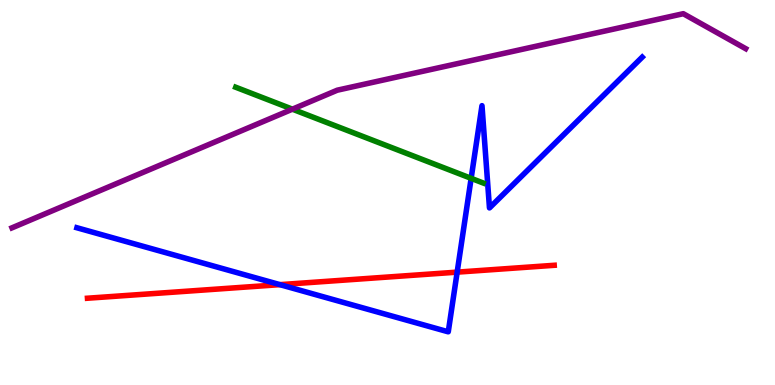[{'lines': ['blue', 'red'], 'intersections': [{'x': 3.61, 'y': 2.61}, {'x': 5.9, 'y': 2.93}]}, {'lines': ['green', 'red'], 'intersections': []}, {'lines': ['purple', 'red'], 'intersections': []}, {'lines': ['blue', 'green'], 'intersections': [{'x': 6.08, 'y': 5.37}]}, {'lines': ['blue', 'purple'], 'intersections': []}, {'lines': ['green', 'purple'], 'intersections': [{'x': 3.77, 'y': 7.16}]}]